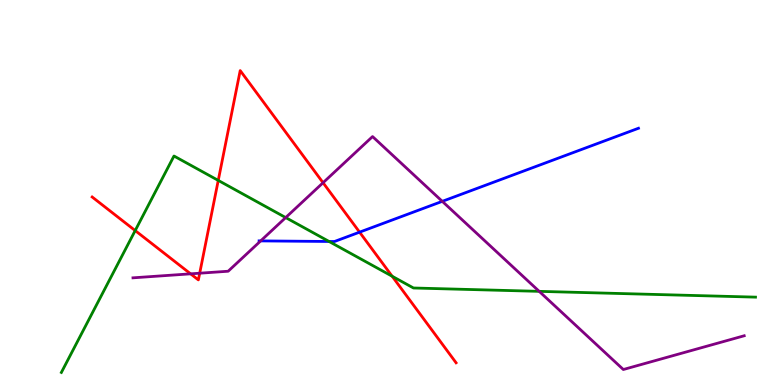[{'lines': ['blue', 'red'], 'intersections': [{'x': 4.64, 'y': 3.97}]}, {'lines': ['green', 'red'], 'intersections': [{'x': 1.74, 'y': 4.01}, {'x': 2.82, 'y': 5.31}, {'x': 5.06, 'y': 2.83}]}, {'lines': ['purple', 'red'], 'intersections': [{'x': 2.46, 'y': 2.89}, {'x': 2.58, 'y': 2.9}, {'x': 4.17, 'y': 5.25}]}, {'lines': ['blue', 'green'], 'intersections': [{'x': 4.25, 'y': 3.73}]}, {'lines': ['blue', 'purple'], 'intersections': [{'x': 3.36, 'y': 3.74}, {'x': 5.71, 'y': 4.77}]}, {'lines': ['green', 'purple'], 'intersections': [{'x': 3.69, 'y': 4.35}, {'x': 6.96, 'y': 2.43}]}]